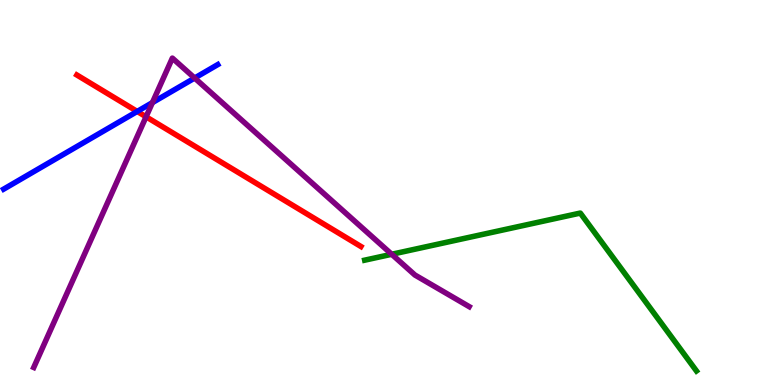[{'lines': ['blue', 'red'], 'intersections': [{'x': 1.77, 'y': 7.11}]}, {'lines': ['green', 'red'], 'intersections': []}, {'lines': ['purple', 'red'], 'intersections': [{'x': 1.88, 'y': 6.97}]}, {'lines': ['blue', 'green'], 'intersections': []}, {'lines': ['blue', 'purple'], 'intersections': [{'x': 1.97, 'y': 7.34}, {'x': 2.51, 'y': 7.97}]}, {'lines': ['green', 'purple'], 'intersections': [{'x': 5.05, 'y': 3.4}]}]